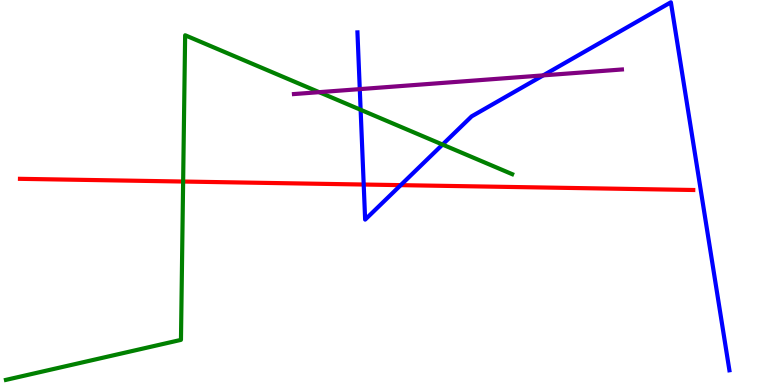[{'lines': ['blue', 'red'], 'intersections': [{'x': 4.69, 'y': 5.21}, {'x': 5.17, 'y': 5.19}]}, {'lines': ['green', 'red'], 'intersections': [{'x': 2.36, 'y': 5.28}]}, {'lines': ['purple', 'red'], 'intersections': []}, {'lines': ['blue', 'green'], 'intersections': [{'x': 4.65, 'y': 7.15}, {'x': 5.71, 'y': 6.24}]}, {'lines': ['blue', 'purple'], 'intersections': [{'x': 4.64, 'y': 7.69}, {'x': 7.01, 'y': 8.04}]}, {'lines': ['green', 'purple'], 'intersections': [{'x': 4.12, 'y': 7.61}]}]